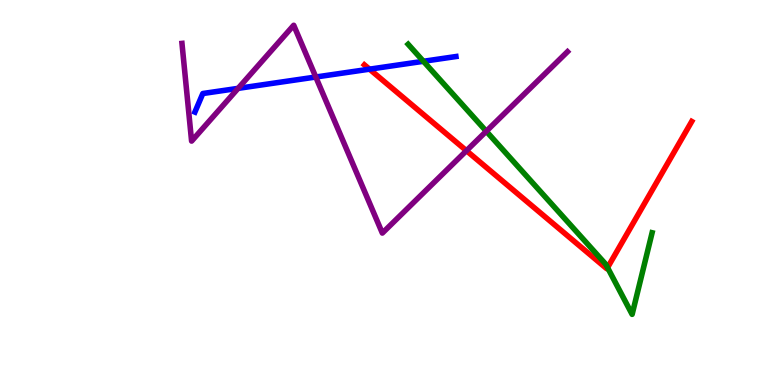[{'lines': ['blue', 'red'], 'intersections': [{'x': 4.77, 'y': 8.2}]}, {'lines': ['green', 'red'], 'intersections': [{'x': 7.84, 'y': 3.05}]}, {'lines': ['purple', 'red'], 'intersections': [{'x': 6.02, 'y': 6.09}]}, {'lines': ['blue', 'green'], 'intersections': [{'x': 5.46, 'y': 8.41}]}, {'lines': ['blue', 'purple'], 'intersections': [{'x': 3.07, 'y': 7.7}, {'x': 4.07, 'y': 8.0}]}, {'lines': ['green', 'purple'], 'intersections': [{'x': 6.27, 'y': 6.59}]}]